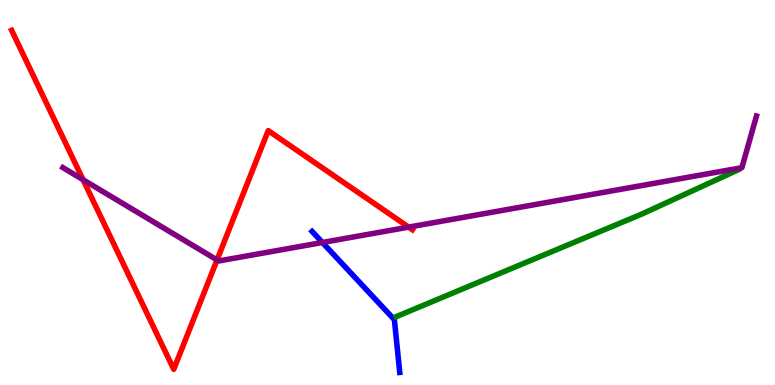[{'lines': ['blue', 'red'], 'intersections': []}, {'lines': ['green', 'red'], 'intersections': []}, {'lines': ['purple', 'red'], 'intersections': [{'x': 1.07, 'y': 5.33}, {'x': 2.8, 'y': 3.25}, {'x': 5.27, 'y': 4.1}]}, {'lines': ['blue', 'green'], 'intersections': []}, {'lines': ['blue', 'purple'], 'intersections': [{'x': 4.16, 'y': 3.7}]}, {'lines': ['green', 'purple'], 'intersections': []}]